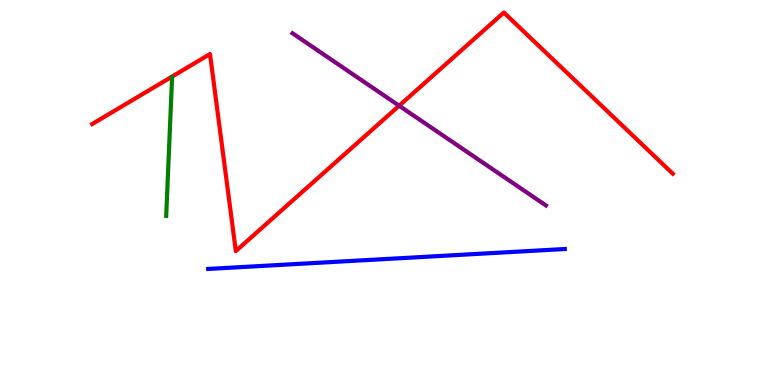[{'lines': ['blue', 'red'], 'intersections': []}, {'lines': ['green', 'red'], 'intersections': []}, {'lines': ['purple', 'red'], 'intersections': [{'x': 5.15, 'y': 7.25}]}, {'lines': ['blue', 'green'], 'intersections': []}, {'lines': ['blue', 'purple'], 'intersections': []}, {'lines': ['green', 'purple'], 'intersections': []}]